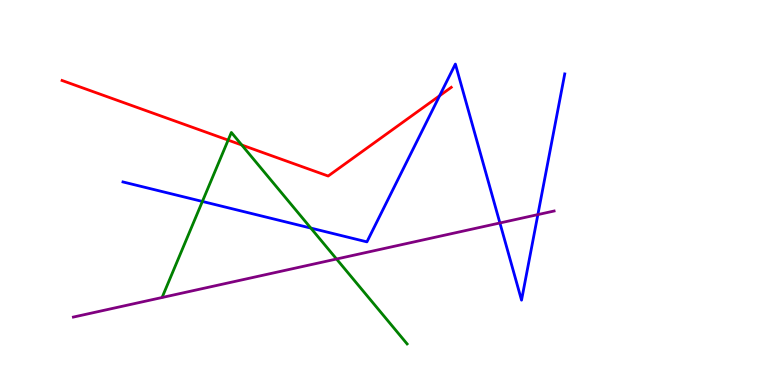[{'lines': ['blue', 'red'], 'intersections': [{'x': 5.67, 'y': 7.51}]}, {'lines': ['green', 'red'], 'intersections': [{'x': 2.94, 'y': 6.36}, {'x': 3.12, 'y': 6.23}]}, {'lines': ['purple', 'red'], 'intersections': []}, {'lines': ['blue', 'green'], 'intersections': [{'x': 2.61, 'y': 4.77}, {'x': 4.01, 'y': 4.08}]}, {'lines': ['blue', 'purple'], 'intersections': [{'x': 6.45, 'y': 4.21}, {'x': 6.94, 'y': 4.43}]}, {'lines': ['green', 'purple'], 'intersections': [{'x': 4.34, 'y': 3.27}]}]